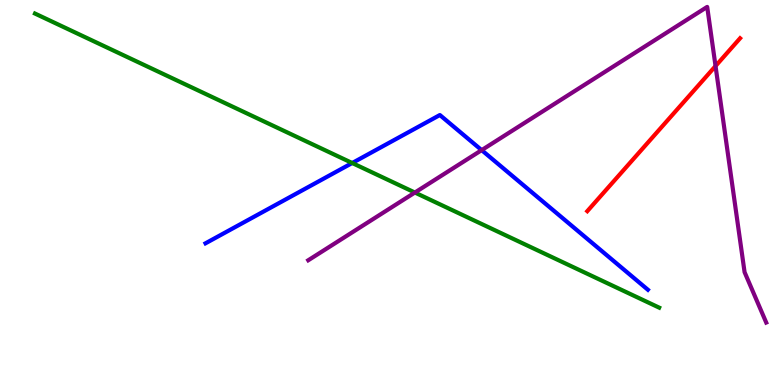[{'lines': ['blue', 'red'], 'intersections': []}, {'lines': ['green', 'red'], 'intersections': []}, {'lines': ['purple', 'red'], 'intersections': [{'x': 9.23, 'y': 8.28}]}, {'lines': ['blue', 'green'], 'intersections': [{'x': 4.54, 'y': 5.77}]}, {'lines': ['blue', 'purple'], 'intersections': [{'x': 6.21, 'y': 6.1}]}, {'lines': ['green', 'purple'], 'intersections': [{'x': 5.35, 'y': 5.0}]}]